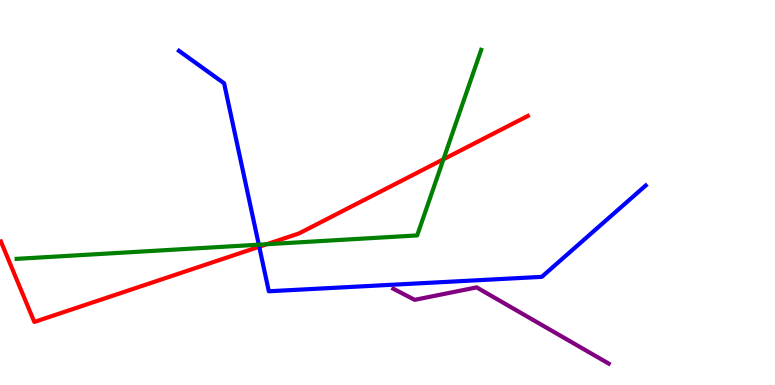[{'lines': ['blue', 'red'], 'intersections': [{'x': 3.35, 'y': 3.59}]}, {'lines': ['green', 'red'], 'intersections': [{'x': 3.44, 'y': 3.66}, {'x': 5.72, 'y': 5.86}]}, {'lines': ['purple', 'red'], 'intersections': []}, {'lines': ['blue', 'green'], 'intersections': [{'x': 3.34, 'y': 3.64}]}, {'lines': ['blue', 'purple'], 'intersections': []}, {'lines': ['green', 'purple'], 'intersections': []}]